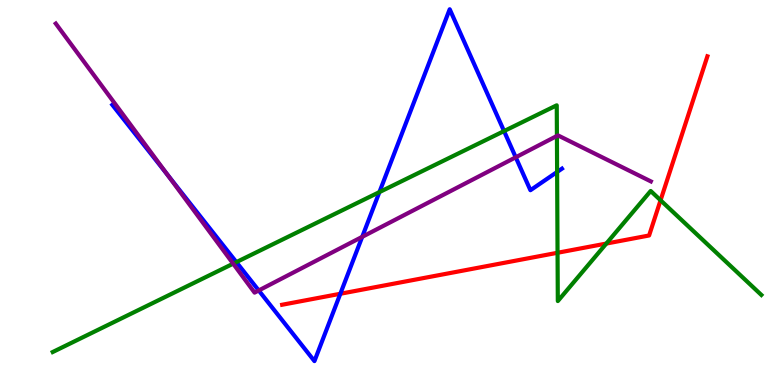[{'lines': ['blue', 'red'], 'intersections': [{'x': 4.39, 'y': 2.37}]}, {'lines': ['green', 'red'], 'intersections': [{'x': 7.19, 'y': 3.43}, {'x': 7.82, 'y': 3.67}, {'x': 8.52, 'y': 4.8}]}, {'lines': ['purple', 'red'], 'intersections': []}, {'lines': ['blue', 'green'], 'intersections': [{'x': 3.05, 'y': 3.19}, {'x': 4.9, 'y': 5.01}, {'x': 6.5, 'y': 6.6}, {'x': 7.19, 'y': 5.53}]}, {'lines': ['blue', 'purple'], 'intersections': [{'x': 2.16, 'y': 5.46}, {'x': 3.34, 'y': 2.46}, {'x': 4.67, 'y': 3.85}, {'x': 6.65, 'y': 5.91}]}, {'lines': ['green', 'purple'], 'intersections': [{'x': 3.01, 'y': 3.15}, {'x': 7.19, 'y': 6.47}]}]